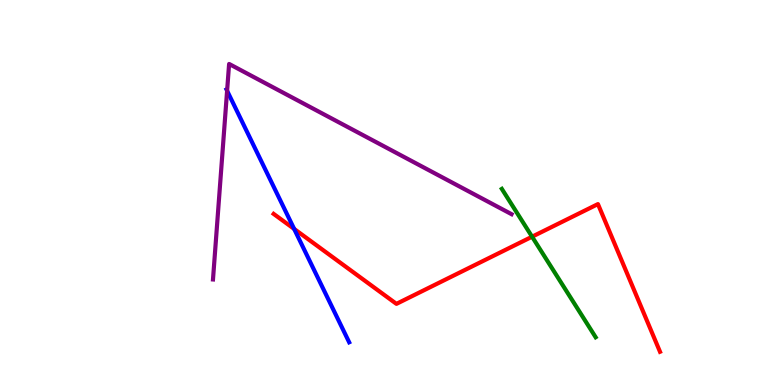[{'lines': ['blue', 'red'], 'intersections': [{'x': 3.8, 'y': 4.05}]}, {'lines': ['green', 'red'], 'intersections': [{'x': 6.87, 'y': 3.85}]}, {'lines': ['purple', 'red'], 'intersections': []}, {'lines': ['blue', 'green'], 'intersections': []}, {'lines': ['blue', 'purple'], 'intersections': [{'x': 2.93, 'y': 7.64}]}, {'lines': ['green', 'purple'], 'intersections': []}]